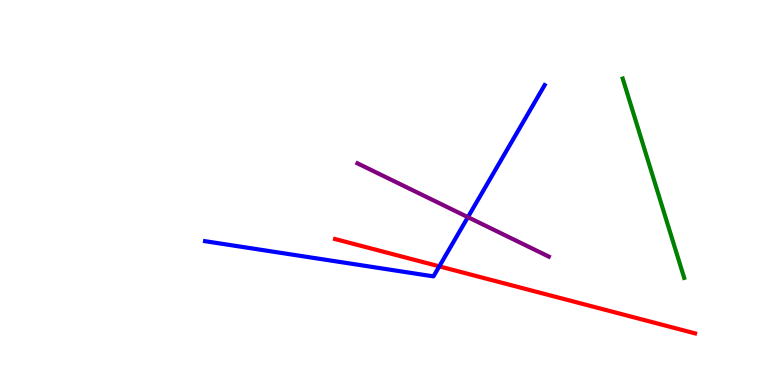[{'lines': ['blue', 'red'], 'intersections': [{'x': 5.67, 'y': 3.08}]}, {'lines': ['green', 'red'], 'intersections': []}, {'lines': ['purple', 'red'], 'intersections': []}, {'lines': ['blue', 'green'], 'intersections': []}, {'lines': ['blue', 'purple'], 'intersections': [{'x': 6.04, 'y': 4.36}]}, {'lines': ['green', 'purple'], 'intersections': []}]